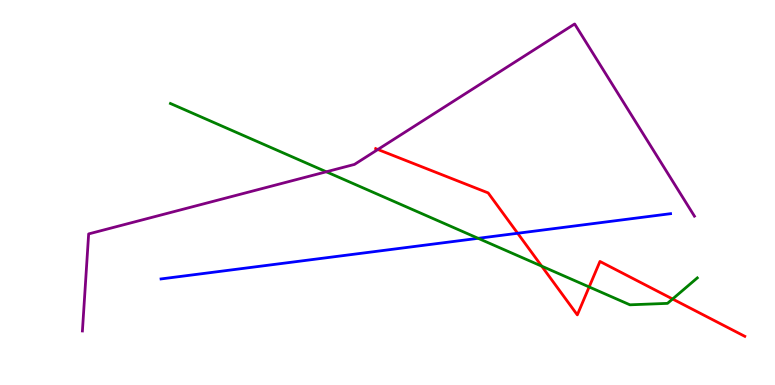[{'lines': ['blue', 'red'], 'intersections': [{'x': 6.68, 'y': 3.94}]}, {'lines': ['green', 'red'], 'intersections': [{'x': 6.99, 'y': 3.09}, {'x': 7.6, 'y': 2.55}, {'x': 8.68, 'y': 2.23}]}, {'lines': ['purple', 'red'], 'intersections': [{'x': 4.88, 'y': 6.12}]}, {'lines': ['blue', 'green'], 'intersections': [{'x': 6.17, 'y': 3.81}]}, {'lines': ['blue', 'purple'], 'intersections': []}, {'lines': ['green', 'purple'], 'intersections': [{'x': 4.21, 'y': 5.54}]}]